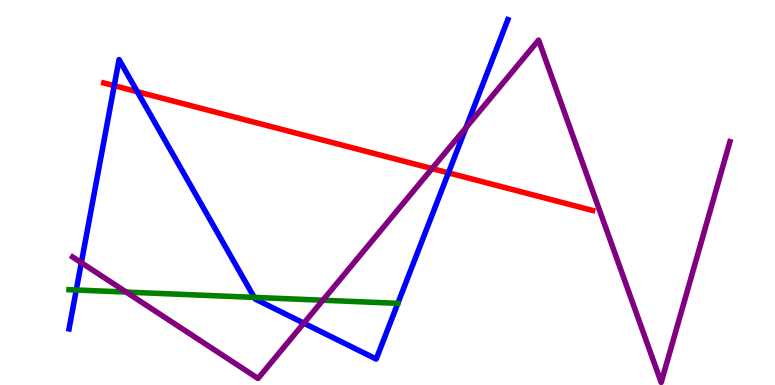[{'lines': ['blue', 'red'], 'intersections': [{'x': 1.47, 'y': 7.77}, {'x': 1.77, 'y': 7.62}, {'x': 5.79, 'y': 5.51}]}, {'lines': ['green', 'red'], 'intersections': []}, {'lines': ['purple', 'red'], 'intersections': [{'x': 5.57, 'y': 5.62}]}, {'lines': ['blue', 'green'], 'intersections': [{'x': 0.984, 'y': 2.47}, {'x': 3.28, 'y': 2.28}]}, {'lines': ['blue', 'purple'], 'intersections': [{'x': 1.05, 'y': 3.18}, {'x': 3.92, 'y': 1.61}, {'x': 6.01, 'y': 6.68}]}, {'lines': ['green', 'purple'], 'intersections': [{'x': 1.63, 'y': 2.41}, {'x': 4.17, 'y': 2.2}]}]